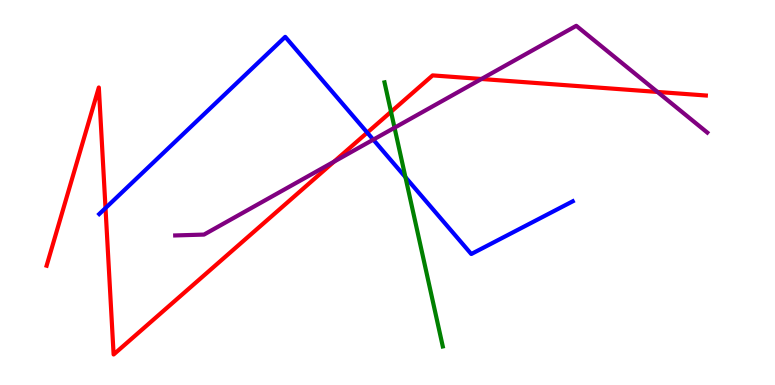[{'lines': ['blue', 'red'], 'intersections': [{'x': 1.36, 'y': 4.6}, {'x': 4.74, 'y': 6.56}]}, {'lines': ['green', 'red'], 'intersections': [{'x': 5.05, 'y': 7.1}]}, {'lines': ['purple', 'red'], 'intersections': [{'x': 4.31, 'y': 5.8}, {'x': 6.21, 'y': 7.95}, {'x': 8.48, 'y': 7.61}]}, {'lines': ['blue', 'green'], 'intersections': [{'x': 5.23, 'y': 5.4}]}, {'lines': ['blue', 'purple'], 'intersections': [{'x': 4.82, 'y': 6.37}]}, {'lines': ['green', 'purple'], 'intersections': [{'x': 5.09, 'y': 6.68}]}]